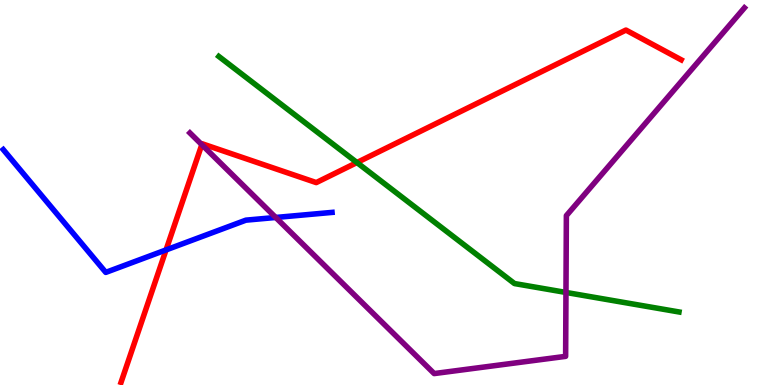[{'lines': ['blue', 'red'], 'intersections': [{'x': 2.14, 'y': 3.51}]}, {'lines': ['green', 'red'], 'intersections': [{'x': 4.61, 'y': 5.78}]}, {'lines': ['purple', 'red'], 'intersections': [{'x': 2.6, 'y': 6.24}]}, {'lines': ['blue', 'green'], 'intersections': []}, {'lines': ['blue', 'purple'], 'intersections': [{'x': 3.56, 'y': 4.35}]}, {'lines': ['green', 'purple'], 'intersections': [{'x': 7.3, 'y': 2.4}]}]